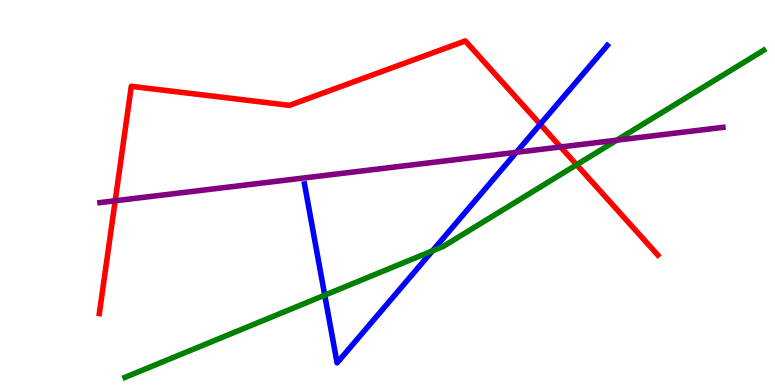[{'lines': ['blue', 'red'], 'intersections': [{'x': 6.97, 'y': 6.77}]}, {'lines': ['green', 'red'], 'intersections': [{'x': 7.44, 'y': 5.72}]}, {'lines': ['purple', 'red'], 'intersections': [{'x': 1.49, 'y': 4.79}, {'x': 7.23, 'y': 6.18}]}, {'lines': ['blue', 'green'], 'intersections': [{'x': 4.19, 'y': 2.33}, {'x': 5.58, 'y': 3.48}]}, {'lines': ['blue', 'purple'], 'intersections': [{'x': 6.66, 'y': 6.04}]}, {'lines': ['green', 'purple'], 'intersections': [{'x': 7.96, 'y': 6.36}]}]